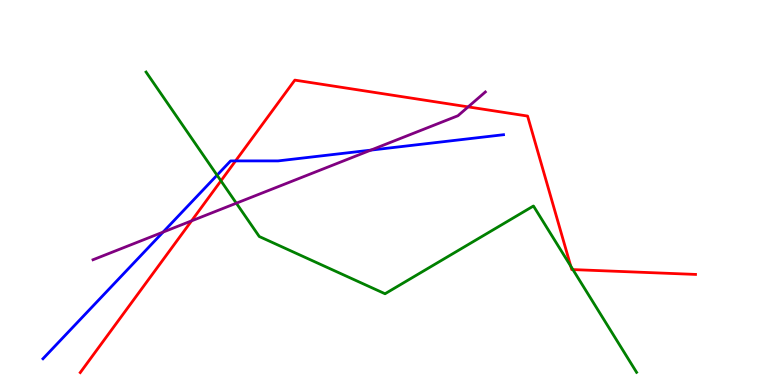[{'lines': ['blue', 'red'], 'intersections': [{'x': 3.04, 'y': 5.82}]}, {'lines': ['green', 'red'], 'intersections': [{'x': 2.85, 'y': 5.3}, {'x': 7.36, 'y': 3.09}, {'x': 7.39, 'y': 3.0}]}, {'lines': ['purple', 'red'], 'intersections': [{'x': 2.47, 'y': 4.26}, {'x': 6.04, 'y': 7.22}]}, {'lines': ['blue', 'green'], 'intersections': [{'x': 2.8, 'y': 5.45}]}, {'lines': ['blue', 'purple'], 'intersections': [{'x': 2.1, 'y': 3.97}, {'x': 4.78, 'y': 6.1}]}, {'lines': ['green', 'purple'], 'intersections': [{'x': 3.05, 'y': 4.72}]}]